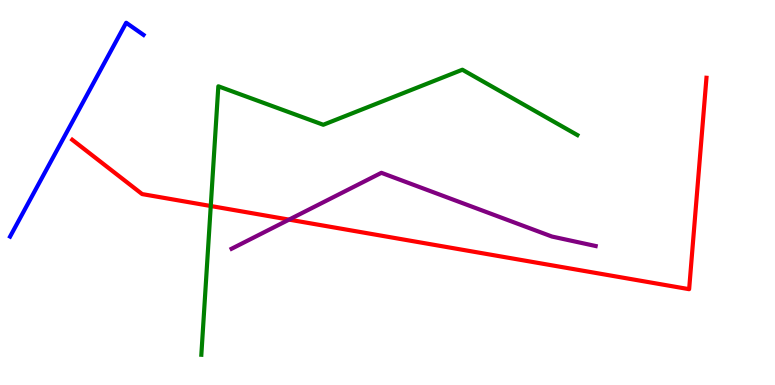[{'lines': ['blue', 'red'], 'intersections': []}, {'lines': ['green', 'red'], 'intersections': [{'x': 2.72, 'y': 4.65}]}, {'lines': ['purple', 'red'], 'intersections': [{'x': 3.73, 'y': 4.3}]}, {'lines': ['blue', 'green'], 'intersections': []}, {'lines': ['blue', 'purple'], 'intersections': []}, {'lines': ['green', 'purple'], 'intersections': []}]